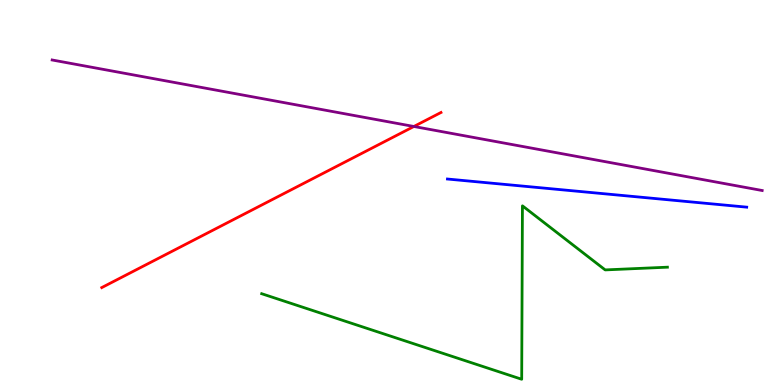[{'lines': ['blue', 'red'], 'intersections': []}, {'lines': ['green', 'red'], 'intersections': []}, {'lines': ['purple', 'red'], 'intersections': [{'x': 5.34, 'y': 6.71}]}, {'lines': ['blue', 'green'], 'intersections': []}, {'lines': ['blue', 'purple'], 'intersections': []}, {'lines': ['green', 'purple'], 'intersections': []}]